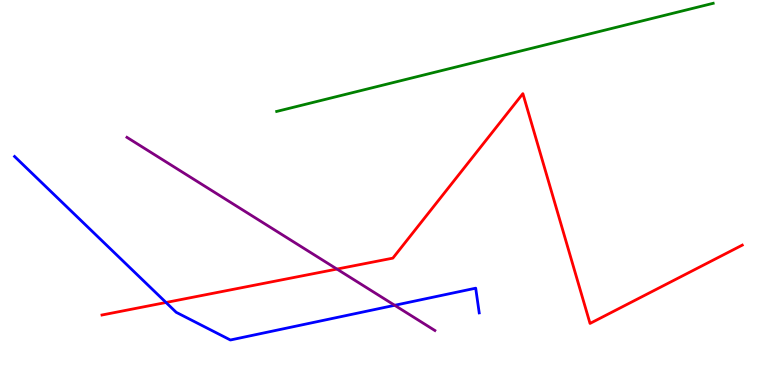[{'lines': ['blue', 'red'], 'intersections': [{'x': 2.14, 'y': 2.14}]}, {'lines': ['green', 'red'], 'intersections': []}, {'lines': ['purple', 'red'], 'intersections': [{'x': 4.35, 'y': 3.01}]}, {'lines': ['blue', 'green'], 'intersections': []}, {'lines': ['blue', 'purple'], 'intersections': [{'x': 5.09, 'y': 2.07}]}, {'lines': ['green', 'purple'], 'intersections': []}]